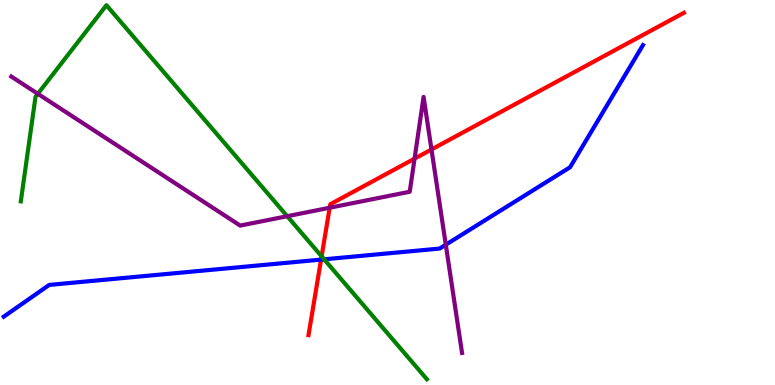[{'lines': ['blue', 'red'], 'intersections': [{'x': 4.14, 'y': 3.26}]}, {'lines': ['green', 'red'], 'intersections': [{'x': 4.15, 'y': 3.34}]}, {'lines': ['purple', 'red'], 'intersections': [{'x': 4.25, 'y': 4.6}, {'x': 5.35, 'y': 5.88}, {'x': 5.57, 'y': 6.12}]}, {'lines': ['blue', 'green'], 'intersections': [{'x': 4.18, 'y': 3.26}]}, {'lines': ['blue', 'purple'], 'intersections': [{'x': 5.75, 'y': 3.64}]}, {'lines': ['green', 'purple'], 'intersections': [{'x': 0.488, 'y': 7.56}, {'x': 3.71, 'y': 4.38}]}]